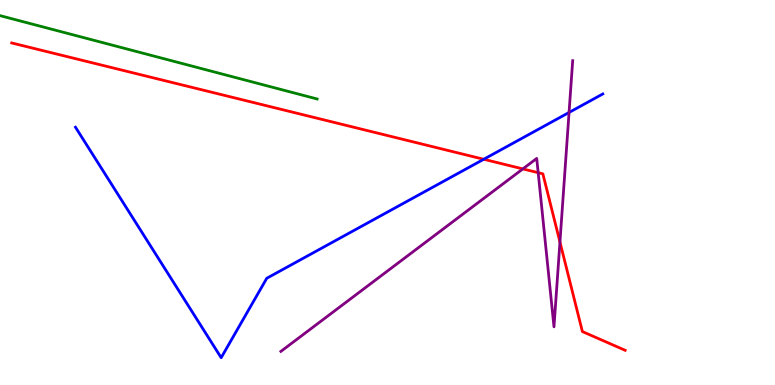[{'lines': ['blue', 'red'], 'intersections': [{'x': 6.24, 'y': 5.86}]}, {'lines': ['green', 'red'], 'intersections': []}, {'lines': ['purple', 'red'], 'intersections': [{'x': 6.75, 'y': 5.61}, {'x': 6.94, 'y': 5.51}, {'x': 7.23, 'y': 3.71}]}, {'lines': ['blue', 'green'], 'intersections': []}, {'lines': ['blue', 'purple'], 'intersections': [{'x': 7.34, 'y': 7.08}]}, {'lines': ['green', 'purple'], 'intersections': []}]